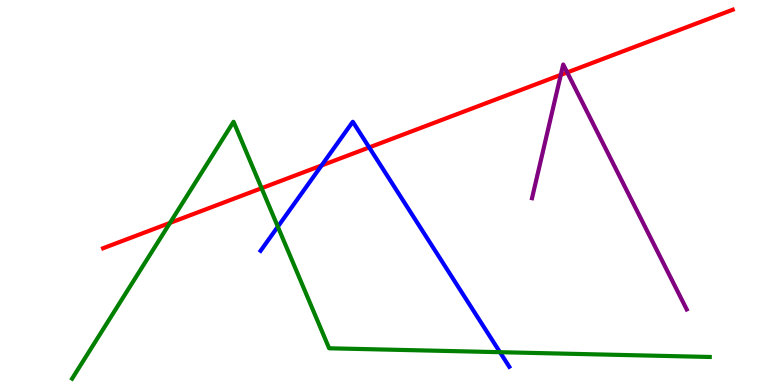[{'lines': ['blue', 'red'], 'intersections': [{'x': 4.15, 'y': 5.7}, {'x': 4.76, 'y': 6.17}]}, {'lines': ['green', 'red'], 'intersections': [{'x': 2.19, 'y': 4.21}, {'x': 3.38, 'y': 5.11}]}, {'lines': ['purple', 'red'], 'intersections': [{'x': 7.24, 'y': 8.06}, {'x': 7.32, 'y': 8.12}]}, {'lines': ['blue', 'green'], 'intersections': [{'x': 3.58, 'y': 4.11}, {'x': 6.45, 'y': 0.852}]}, {'lines': ['blue', 'purple'], 'intersections': []}, {'lines': ['green', 'purple'], 'intersections': []}]